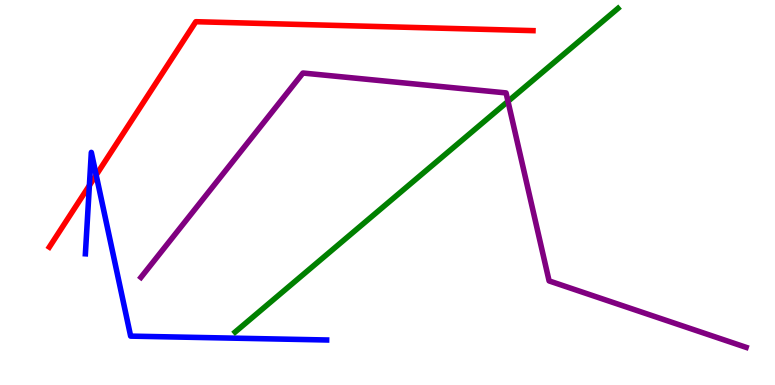[{'lines': ['blue', 'red'], 'intersections': [{'x': 1.15, 'y': 5.18}, {'x': 1.24, 'y': 5.45}]}, {'lines': ['green', 'red'], 'intersections': []}, {'lines': ['purple', 'red'], 'intersections': []}, {'lines': ['blue', 'green'], 'intersections': []}, {'lines': ['blue', 'purple'], 'intersections': []}, {'lines': ['green', 'purple'], 'intersections': [{'x': 6.55, 'y': 7.37}]}]